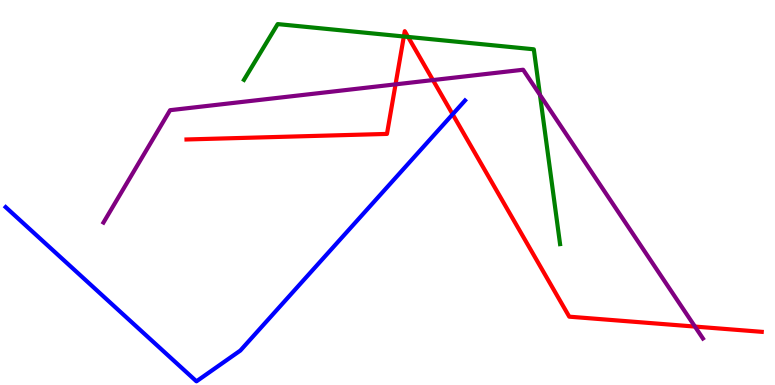[{'lines': ['blue', 'red'], 'intersections': [{'x': 5.84, 'y': 7.03}]}, {'lines': ['green', 'red'], 'intersections': [{'x': 5.21, 'y': 9.05}, {'x': 5.27, 'y': 9.04}]}, {'lines': ['purple', 'red'], 'intersections': [{'x': 5.1, 'y': 7.81}, {'x': 5.59, 'y': 7.92}, {'x': 8.97, 'y': 1.52}]}, {'lines': ['blue', 'green'], 'intersections': []}, {'lines': ['blue', 'purple'], 'intersections': []}, {'lines': ['green', 'purple'], 'intersections': [{'x': 6.97, 'y': 7.54}]}]